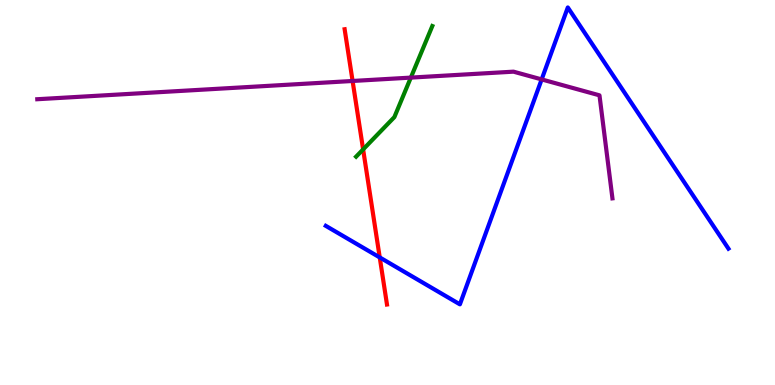[{'lines': ['blue', 'red'], 'intersections': [{'x': 4.9, 'y': 3.31}]}, {'lines': ['green', 'red'], 'intersections': [{'x': 4.69, 'y': 6.12}]}, {'lines': ['purple', 'red'], 'intersections': [{'x': 4.55, 'y': 7.9}]}, {'lines': ['blue', 'green'], 'intersections': []}, {'lines': ['blue', 'purple'], 'intersections': [{'x': 6.99, 'y': 7.94}]}, {'lines': ['green', 'purple'], 'intersections': [{'x': 5.3, 'y': 7.98}]}]